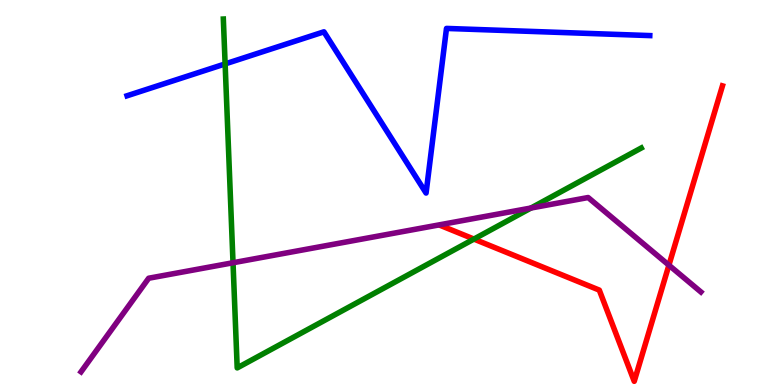[{'lines': ['blue', 'red'], 'intersections': []}, {'lines': ['green', 'red'], 'intersections': [{'x': 6.12, 'y': 3.79}]}, {'lines': ['purple', 'red'], 'intersections': [{'x': 8.63, 'y': 3.11}]}, {'lines': ['blue', 'green'], 'intersections': [{'x': 2.9, 'y': 8.34}]}, {'lines': ['blue', 'purple'], 'intersections': []}, {'lines': ['green', 'purple'], 'intersections': [{'x': 3.01, 'y': 3.18}, {'x': 6.85, 'y': 4.6}]}]